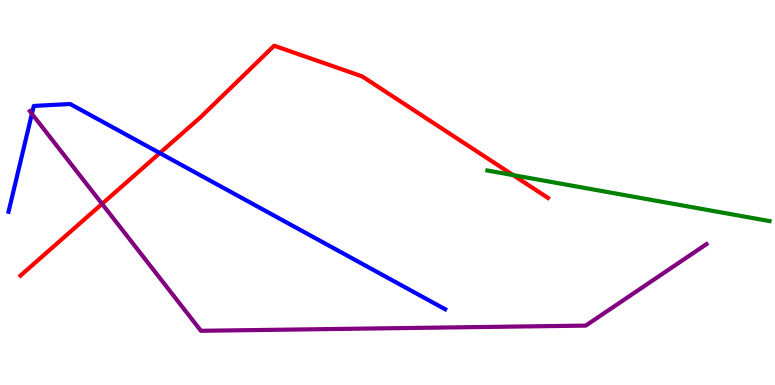[{'lines': ['blue', 'red'], 'intersections': [{'x': 2.06, 'y': 6.02}]}, {'lines': ['green', 'red'], 'intersections': [{'x': 6.62, 'y': 5.45}]}, {'lines': ['purple', 'red'], 'intersections': [{'x': 1.32, 'y': 4.7}]}, {'lines': ['blue', 'green'], 'intersections': []}, {'lines': ['blue', 'purple'], 'intersections': [{'x': 0.412, 'y': 7.04}]}, {'lines': ['green', 'purple'], 'intersections': []}]